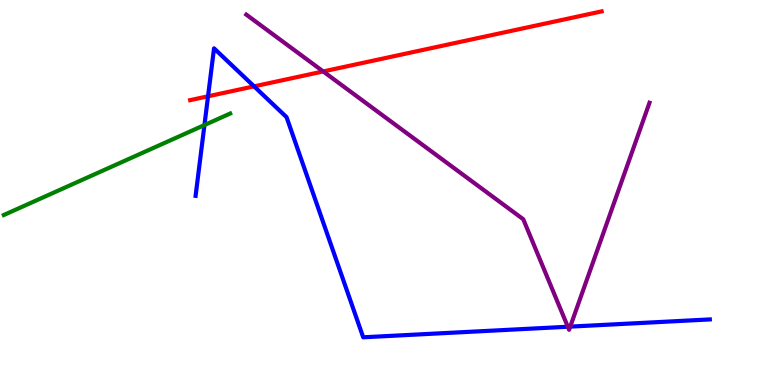[{'lines': ['blue', 'red'], 'intersections': [{'x': 2.68, 'y': 7.5}, {'x': 3.28, 'y': 7.76}]}, {'lines': ['green', 'red'], 'intersections': []}, {'lines': ['purple', 'red'], 'intersections': [{'x': 4.17, 'y': 8.14}]}, {'lines': ['blue', 'green'], 'intersections': [{'x': 2.64, 'y': 6.75}]}, {'lines': ['blue', 'purple'], 'intersections': [{'x': 7.33, 'y': 1.51}, {'x': 7.36, 'y': 1.52}]}, {'lines': ['green', 'purple'], 'intersections': []}]